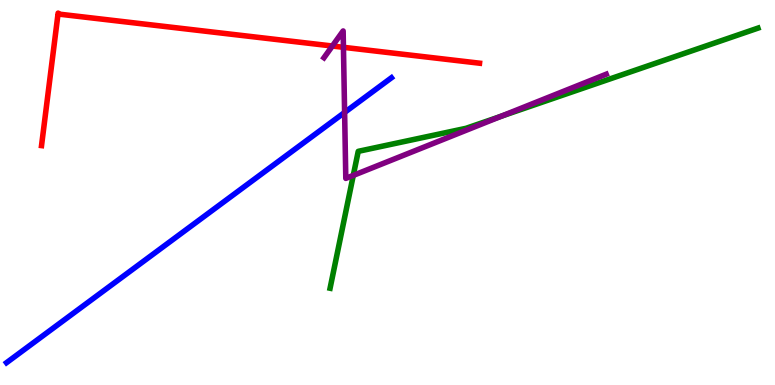[{'lines': ['blue', 'red'], 'intersections': []}, {'lines': ['green', 'red'], 'intersections': []}, {'lines': ['purple', 'red'], 'intersections': [{'x': 4.29, 'y': 8.8}, {'x': 4.43, 'y': 8.77}]}, {'lines': ['blue', 'green'], 'intersections': []}, {'lines': ['blue', 'purple'], 'intersections': [{'x': 4.45, 'y': 7.08}]}, {'lines': ['green', 'purple'], 'intersections': [{'x': 4.56, 'y': 5.44}, {'x': 6.46, 'y': 6.98}]}]